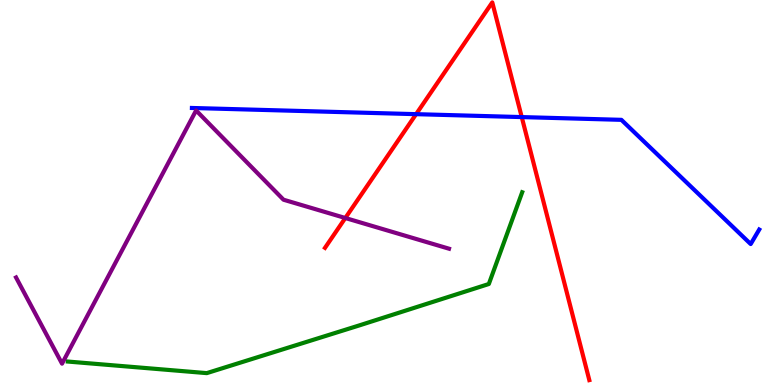[{'lines': ['blue', 'red'], 'intersections': [{'x': 5.37, 'y': 7.03}, {'x': 6.73, 'y': 6.96}]}, {'lines': ['green', 'red'], 'intersections': []}, {'lines': ['purple', 'red'], 'intersections': [{'x': 4.46, 'y': 4.34}]}, {'lines': ['blue', 'green'], 'intersections': []}, {'lines': ['blue', 'purple'], 'intersections': []}, {'lines': ['green', 'purple'], 'intersections': []}]